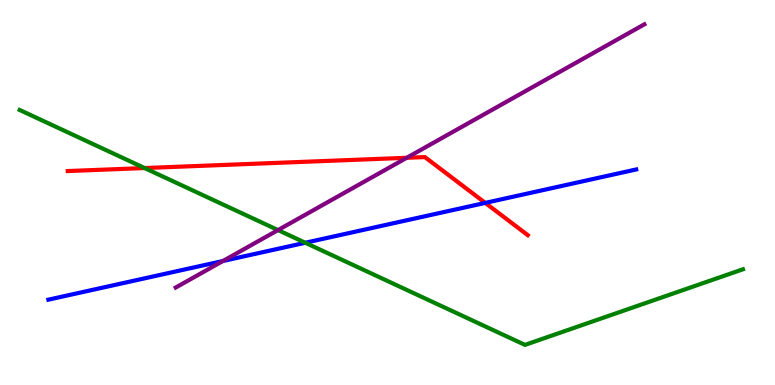[{'lines': ['blue', 'red'], 'intersections': [{'x': 6.26, 'y': 4.73}]}, {'lines': ['green', 'red'], 'intersections': [{'x': 1.87, 'y': 5.64}]}, {'lines': ['purple', 'red'], 'intersections': [{'x': 5.25, 'y': 5.9}]}, {'lines': ['blue', 'green'], 'intersections': [{'x': 3.94, 'y': 3.69}]}, {'lines': ['blue', 'purple'], 'intersections': [{'x': 2.88, 'y': 3.22}]}, {'lines': ['green', 'purple'], 'intersections': [{'x': 3.59, 'y': 4.02}]}]